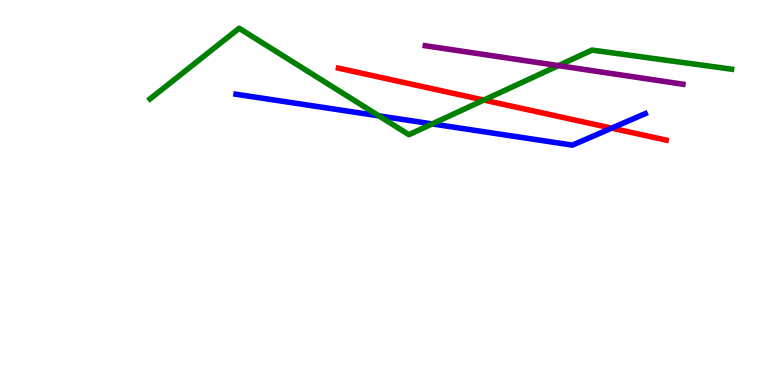[{'lines': ['blue', 'red'], 'intersections': [{'x': 7.89, 'y': 6.67}]}, {'lines': ['green', 'red'], 'intersections': [{'x': 6.24, 'y': 7.4}]}, {'lines': ['purple', 'red'], 'intersections': []}, {'lines': ['blue', 'green'], 'intersections': [{'x': 4.89, 'y': 6.99}, {'x': 5.58, 'y': 6.78}]}, {'lines': ['blue', 'purple'], 'intersections': []}, {'lines': ['green', 'purple'], 'intersections': [{'x': 7.21, 'y': 8.3}]}]